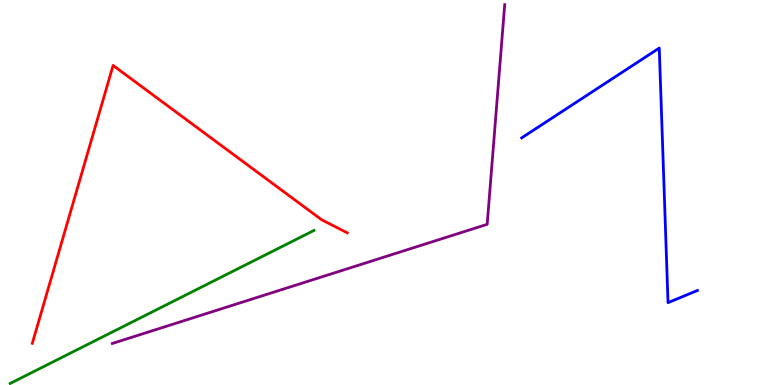[{'lines': ['blue', 'red'], 'intersections': []}, {'lines': ['green', 'red'], 'intersections': []}, {'lines': ['purple', 'red'], 'intersections': []}, {'lines': ['blue', 'green'], 'intersections': []}, {'lines': ['blue', 'purple'], 'intersections': []}, {'lines': ['green', 'purple'], 'intersections': []}]